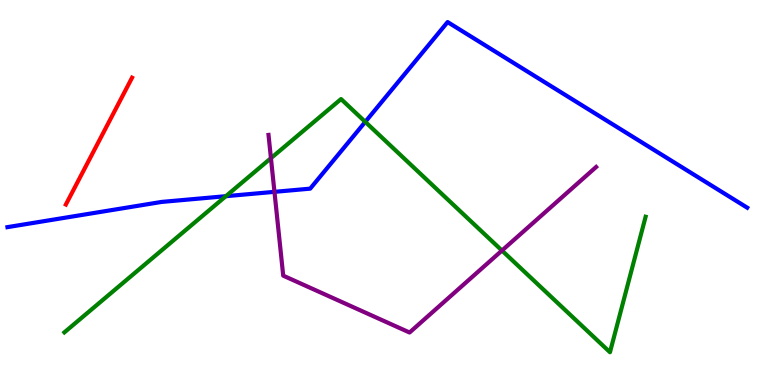[{'lines': ['blue', 'red'], 'intersections': []}, {'lines': ['green', 'red'], 'intersections': []}, {'lines': ['purple', 'red'], 'intersections': []}, {'lines': ['blue', 'green'], 'intersections': [{'x': 2.91, 'y': 4.9}, {'x': 4.71, 'y': 6.83}]}, {'lines': ['blue', 'purple'], 'intersections': [{'x': 3.54, 'y': 5.02}]}, {'lines': ['green', 'purple'], 'intersections': [{'x': 3.5, 'y': 5.89}, {'x': 6.48, 'y': 3.49}]}]